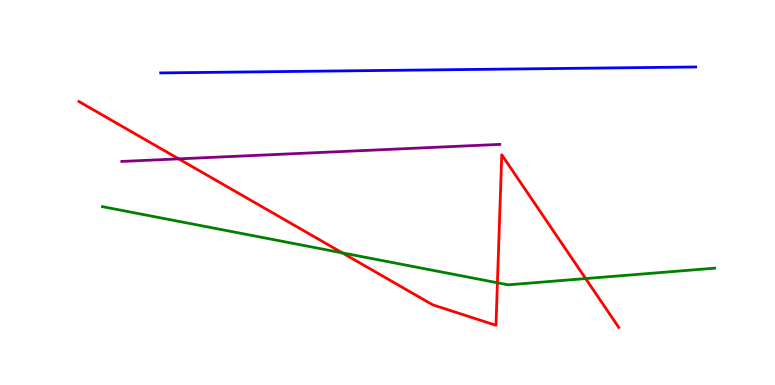[{'lines': ['blue', 'red'], 'intersections': []}, {'lines': ['green', 'red'], 'intersections': [{'x': 4.42, 'y': 3.43}, {'x': 6.42, 'y': 2.66}, {'x': 7.56, 'y': 2.76}]}, {'lines': ['purple', 'red'], 'intersections': [{'x': 2.31, 'y': 5.87}]}, {'lines': ['blue', 'green'], 'intersections': []}, {'lines': ['blue', 'purple'], 'intersections': []}, {'lines': ['green', 'purple'], 'intersections': []}]